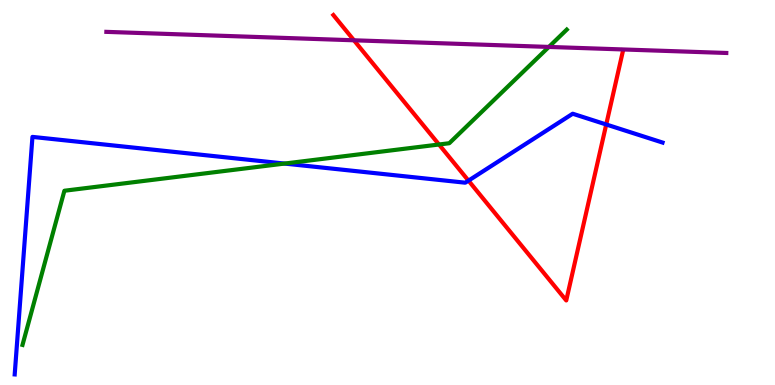[{'lines': ['blue', 'red'], 'intersections': [{'x': 6.04, 'y': 5.31}, {'x': 7.82, 'y': 6.77}]}, {'lines': ['green', 'red'], 'intersections': [{'x': 5.66, 'y': 6.25}]}, {'lines': ['purple', 'red'], 'intersections': [{'x': 4.57, 'y': 8.95}]}, {'lines': ['blue', 'green'], 'intersections': [{'x': 3.67, 'y': 5.75}]}, {'lines': ['blue', 'purple'], 'intersections': []}, {'lines': ['green', 'purple'], 'intersections': [{'x': 7.08, 'y': 8.78}]}]